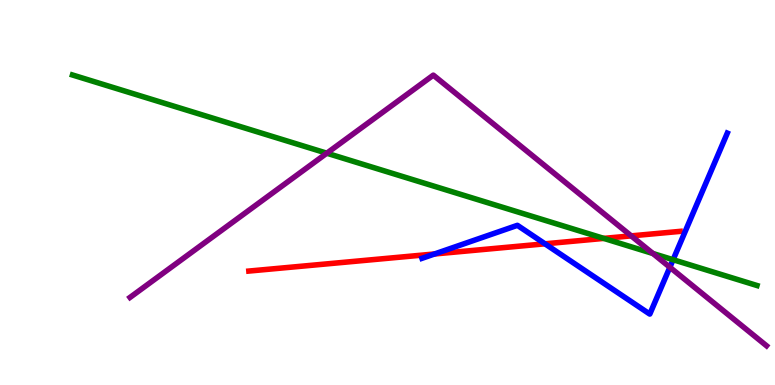[{'lines': ['blue', 'red'], 'intersections': [{'x': 5.61, 'y': 3.4}, {'x': 7.03, 'y': 3.67}]}, {'lines': ['green', 'red'], 'intersections': [{'x': 7.79, 'y': 3.81}]}, {'lines': ['purple', 'red'], 'intersections': [{'x': 8.14, 'y': 3.87}]}, {'lines': ['blue', 'green'], 'intersections': [{'x': 8.69, 'y': 3.25}]}, {'lines': ['blue', 'purple'], 'intersections': [{'x': 8.64, 'y': 3.06}]}, {'lines': ['green', 'purple'], 'intersections': [{'x': 4.22, 'y': 6.02}, {'x': 8.42, 'y': 3.42}]}]